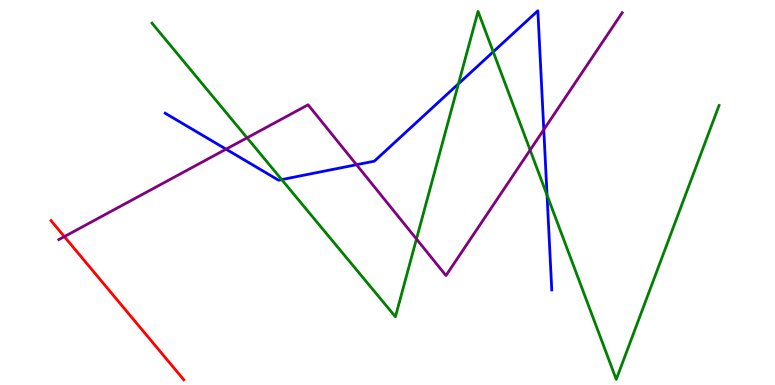[{'lines': ['blue', 'red'], 'intersections': []}, {'lines': ['green', 'red'], 'intersections': []}, {'lines': ['purple', 'red'], 'intersections': [{'x': 0.83, 'y': 3.85}]}, {'lines': ['blue', 'green'], 'intersections': [{'x': 3.63, 'y': 5.34}, {'x': 5.92, 'y': 7.82}, {'x': 6.36, 'y': 8.65}, {'x': 7.06, 'y': 4.93}]}, {'lines': ['blue', 'purple'], 'intersections': [{'x': 2.92, 'y': 6.13}, {'x': 4.6, 'y': 5.72}, {'x': 7.02, 'y': 6.63}]}, {'lines': ['green', 'purple'], 'intersections': [{'x': 3.19, 'y': 6.42}, {'x': 5.37, 'y': 3.79}, {'x': 6.84, 'y': 6.1}]}]